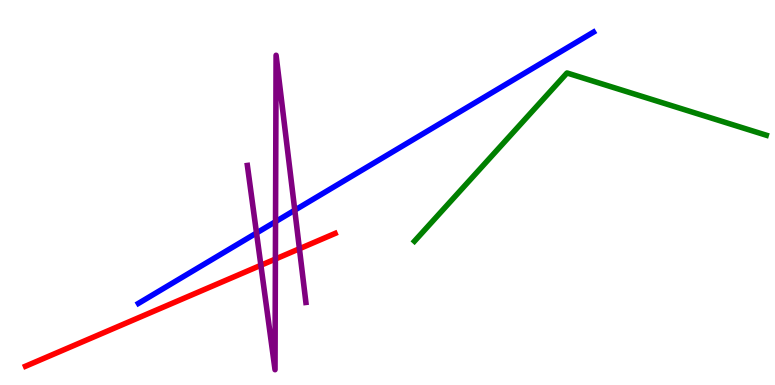[{'lines': ['blue', 'red'], 'intersections': []}, {'lines': ['green', 'red'], 'intersections': []}, {'lines': ['purple', 'red'], 'intersections': [{'x': 3.37, 'y': 3.11}, {'x': 3.55, 'y': 3.27}, {'x': 3.86, 'y': 3.54}]}, {'lines': ['blue', 'green'], 'intersections': []}, {'lines': ['blue', 'purple'], 'intersections': [{'x': 3.31, 'y': 3.95}, {'x': 3.56, 'y': 4.24}, {'x': 3.8, 'y': 4.54}]}, {'lines': ['green', 'purple'], 'intersections': []}]